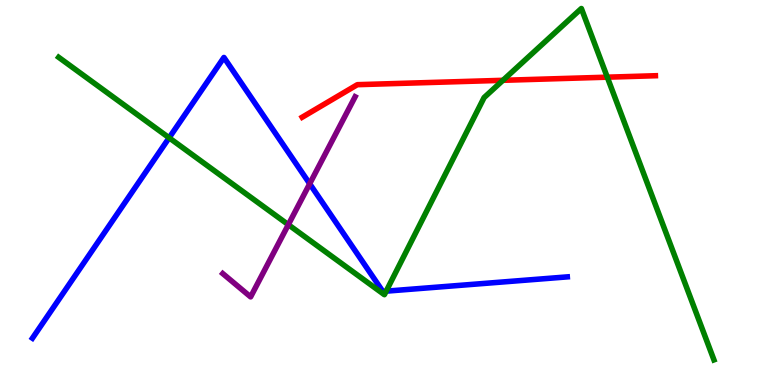[{'lines': ['blue', 'red'], 'intersections': []}, {'lines': ['green', 'red'], 'intersections': [{'x': 6.49, 'y': 7.91}, {'x': 7.84, 'y': 8.0}]}, {'lines': ['purple', 'red'], 'intersections': []}, {'lines': ['blue', 'green'], 'intersections': [{'x': 2.18, 'y': 6.42}, {'x': 4.98, 'y': 2.44}]}, {'lines': ['blue', 'purple'], 'intersections': [{'x': 4.0, 'y': 5.23}]}, {'lines': ['green', 'purple'], 'intersections': [{'x': 3.72, 'y': 4.16}]}]